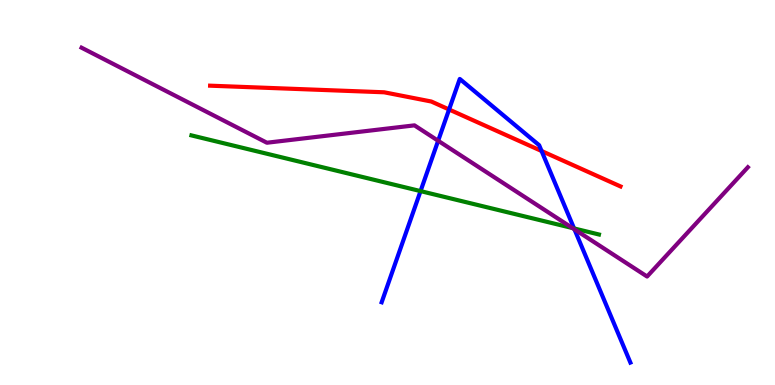[{'lines': ['blue', 'red'], 'intersections': [{'x': 5.79, 'y': 7.16}, {'x': 6.99, 'y': 6.08}]}, {'lines': ['green', 'red'], 'intersections': []}, {'lines': ['purple', 'red'], 'intersections': []}, {'lines': ['blue', 'green'], 'intersections': [{'x': 5.43, 'y': 5.04}, {'x': 7.41, 'y': 4.07}]}, {'lines': ['blue', 'purple'], 'intersections': [{'x': 5.65, 'y': 6.34}, {'x': 7.41, 'y': 4.04}]}, {'lines': ['green', 'purple'], 'intersections': [{'x': 7.39, 'y': 4.08}]}]